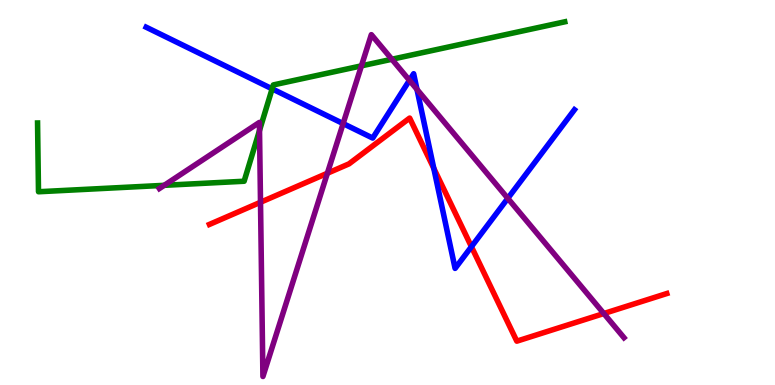[{'lines': ['blue', 'red'], 'intersections': [{'x': 5.6, 'y': 5.63}, {'x': 6.08, 'y': 3.59}]}, {'lines': ['green', 'red'], 'intersections': []}, {'lines': ['purple', 'red'], 'intersections': [{'x': 3.36, 'y': 4.75}, {'x': 4.22, 'y': 5.5}, {'x': 7.79, 'y': 1.86}]}, {'lines': ['blue', 'green'], 'intersections': [{'x': 3.51, 'y': 7.69}]}, {'lines': ['blue', 'purple'], 'intersections': [{'x': 4.43, 'y': 6.79}, {'x': 5.28, 'y': 7.91}, {'x': 5.38, 'y': 7.68}, {'x': 6.55, 'y': 4.85}]}, {'lines': ['green', 'purple'], 'intersections': [{'x': 2.12, 'y': 5.19}, {'x': 3.35, 'y': 6.61}, {'x': 4.66, 'y': 8.29}, {'x': 5.06, 'y': 8.46}]}]